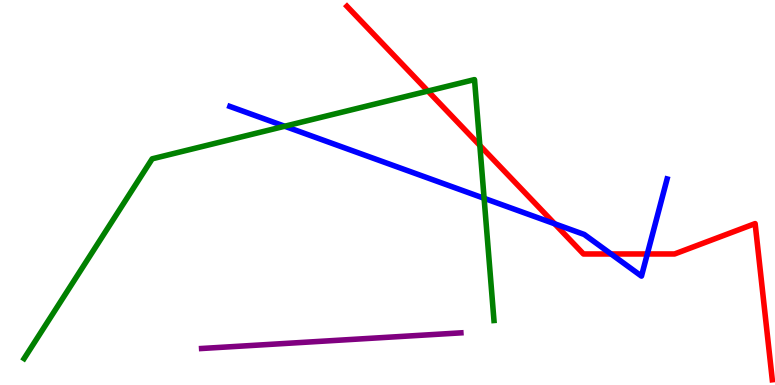[{'lines': ['blue', 'red'], 'intersections': [{'x': 7.16, 'y': 4.19}, {'x': 7.88, 'y': 3.4}, {'x': 8.35, 'y': 3.4}]}, {'lines': ['green', 'red'], 'intersections': [{'x': 5.52, 'y': 7.63}, {'x': 6.19, 'y': 6.22}]}, {'lines': ['purple', 'red'], 'intersections': []}, {'lines': ['blue', 'green'], 'intersections': [{'x': 3.67, 'y': 6.72}, {'x': 6.25, 'y': 4.85}]}, {'lines': ['blue', 'purple'], 'intersections': []}, {'lines': ['green', 'purple'], 'intersections': []}]